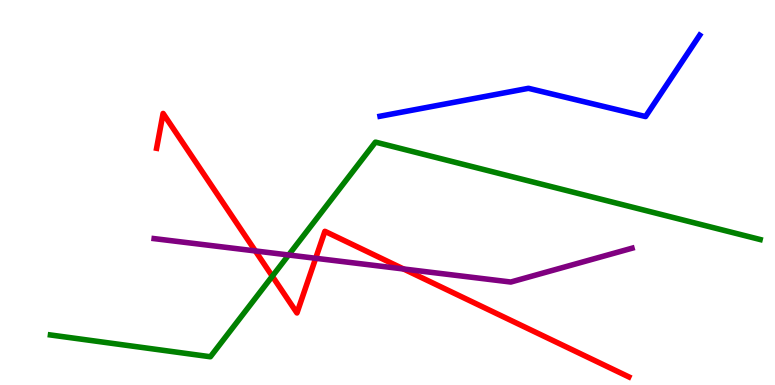[{'lines': ['blue', 'red'], 'intersections': []}, {'lines': ['green', 'red'], 'intersections': [{'x': 3.51, 'y': 2.83}]}, {'lines': ['purple', 'red'], 'intersections': [{'x': 3.29, 'y': 3.48}, {'x': 4.07, 'y': 3.29}, {'x': 5.21, 'y': 3.01}]}, {'lines': ['blue', 'green'], 'intersections': []}, {'lines': ['blue', 'purple'], 'intersections': []}, {'lines': ['green', 'purple'], 'intersections': [{'x': 3.72, 'y': 3.38}]}]